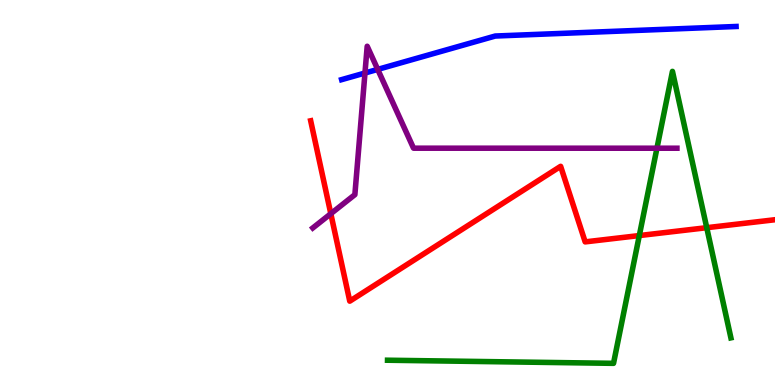[{'lines': ['blue', 'red'], 'intersections': []}, {'lines': ['green', 'red'], 'intersections': [{'x': 8.25, 'y': 3.88}, {'x': 9.12, 'y': 4.09}]}, {'lines': ['purple', 'red'], 'intersections': [{'x': 4.27, 'y': 4.45}]}, {'lines': ['blue', 'green'], 'intersections': []}, {'lines': ['blue', 'purple'], 'intersections': [{'x': 4.71, 'y': 8.1}, {'x': 4.87, 'y': 8.2}]}, {'lines': ['green', 'purple'], 'intersections': [{'x': 8.48, 'y': 6.15}]}]